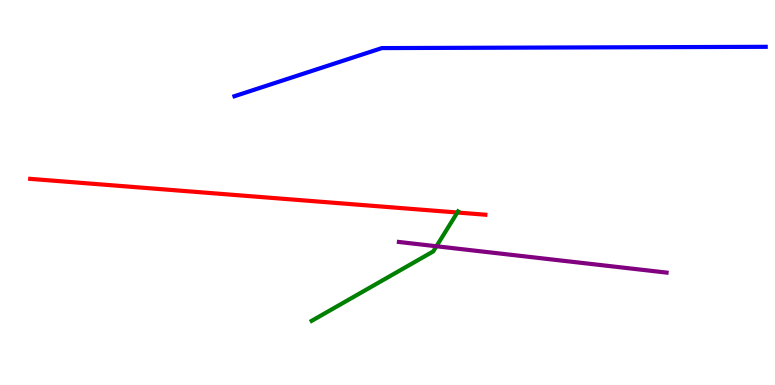[{'lines': ['blue', 'red'], 'intersections': []}, {'lines': ['green', 'red'], 'intersections': [{'x': 5.9, 'y': 4.48}]}, {'lines': ['purple', 'red'], 'intersections': []}, {'lines': ['blue', 'green'], 'intersections': []}, {'lines': ['blue', 'purple'], 'intersections': []}, {'lines': ['green', 'purple'], 'intersections': [{'x': 5.63, 'y': 3.6}]}]